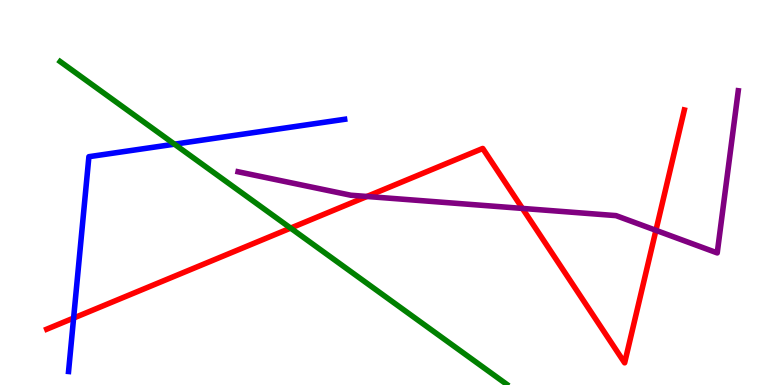[{'lines': ['blue', 'red'], 'intersections': [{'x': 0.95, 'y': 1.74}]}, {'lines': ['green', 'red'], 'intersections': [{'x': 3.75, 'y': 4.08}]}, {'lines': ['purple', 'red'], 'intersections': [{'x': 4.73, 'y': 4.9}, {'x': 6.74, 'y': 4.59}, {'x': 8.46, 'y': 4.02}]}, {'lines': ['blue', 'green'], 'intersections': [{'x': 2.25, 'y': 6.26}]}, {'lines': ['blue', 'purple'], 'intersections': []}, {'lines': ['green', 'purple'], 'intersections': []}]